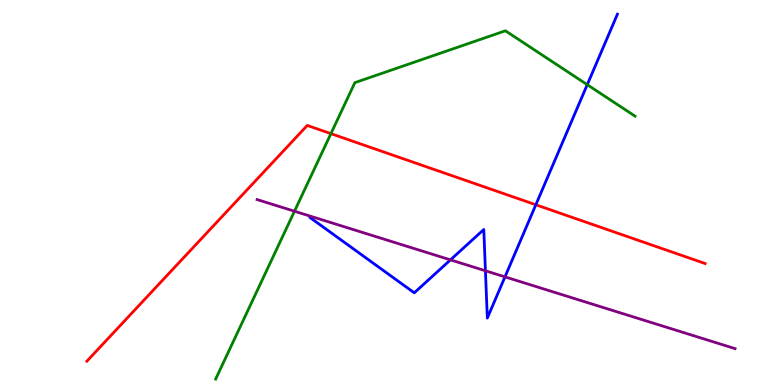[{'lines': ['blue', 'red'], 'intersections': [{'x': 6.91, 'y': 4.68}]}, {'lines': ['green', 'red'], 'intersections': [{'x': 4.27, 'y': 6.53}]}, {'lines': ['purple', 'red'], 'intersections': []}, {'lines': ['blue', 'green'], 'intersections': [{'x': 7.58, 'y': 7.8}]}, {'lines': ['blue', 'purple'], 'intersections': [{'x': 5.81, 'y': 3.25}, {'x': 6.26, 'y': 2.97}, {'x': 6.52, 'y': 2.81}]}, {'lines': ['green', 'purple'], 'intersections': [{'x': 3.8, 'y': 4.51}]}]